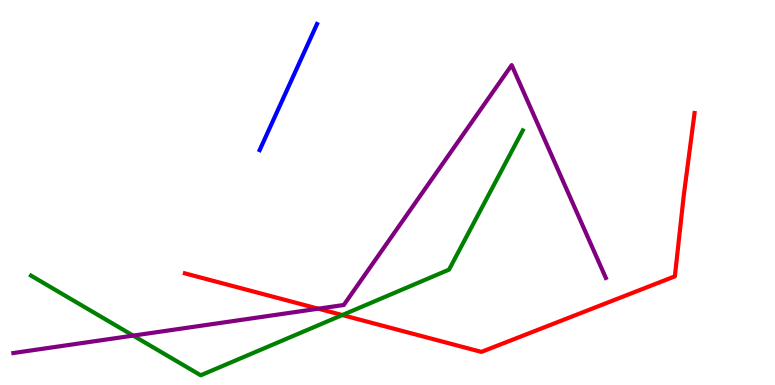[{'lines': ['blue', 'red'], 'intersections': []}, {'lines': ['green', 'red'], 'intersections': [{'x': 4.42, 'y': 1.82}]}, {'lines': ['purple', 'red'], 'intersections': [{'x': 4.11, 'y': 1.98}]}, {'lines': ['blue', 'green'], 'intersections': []}, {'lines': ['blue', 'purple'], 'intersections': []}, {'lines': ['green', 'purple'], 'intersections': [{'x': 1.72, 'y': 1.28}]}]